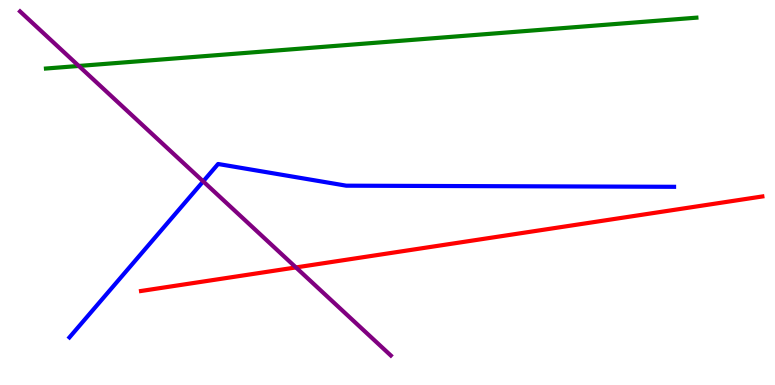[{'lines': ['blue', 'red'], 'intersections': []}, {'lines': ['green', 'red'], 'intersections': []}, {'lines': ['purple', 'red'], 'intersections': [{'x': 3.82, 'y': 3.05}]}, {'lines': ['blue', 'green'], 'intersections': []}, {'lines': ['blue', 'purple'], 'intersections': [{'x': 2.62, 'y': 5.29}]}, {'lines': ['green', 'purple'], 'intersections': [{'x': 1.02, 'y': 8.29}]}]